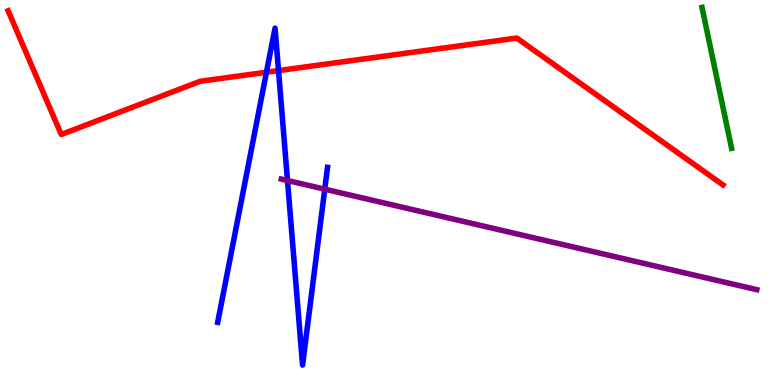[{'lines': ['blue', 'red'], 'intersections': [{'x': 3.44, 'y': 8.12}, {'x': 3.59, 'y': 8.17}]}, {'lines': ['green', 'red'], 'intersections': []}, {'lines': ['purple', 'red'], 'intersections': []}, {'lines': ['blue', 'green'], 'intersections': []}, {'lines': ['blue', 'purple'], 'intersections': [{'x': 3.71, 'y': 5.31}, {'x': 4.19, 'y': 5.09}]}, {'lines': ['green', 'purple'], 'intersections': []}]